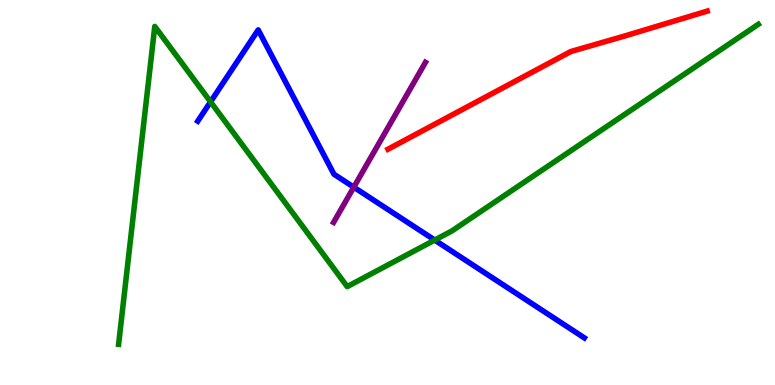[{'lines': ['blue', 'red'], 'intersections': []}, {'lines': ['green', 'red'], 'intersections': []}, {'lines': ['purple', 'red'], 'intersections': []}, {'lines': ['blue', 'green'], 'intersections': [{'x': 2.72, 'y': 7.35}, {'x': 5.61, 'y': 3.76}]}, {'lines': ['blue', 'purple'], 'intersections': [{'x': 4.57, 'y': 5.14}]}, {'lines': ['green', 'purple'], 'intersections': []}]